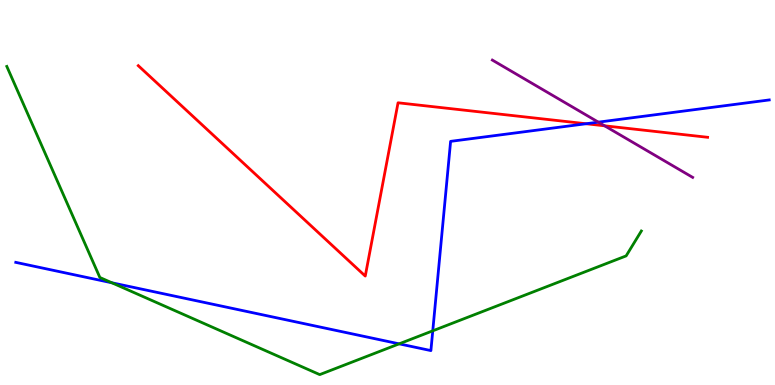[{'lines': ['blue', 'red'], 'intersections': [{'x': 7.56, 'y': 6.79}]}, {'lines': ['green', 'red'], 'intersections': []}, {'lines': ['purple', 'red'], 'intersections': [{'x': 7.8, 'y': 6.73}]}, {'lines': ['blue', 'green'], 'intersections': [{'x': 1.44, 'y': 2.65}, {'x': 5.15, 'y': 1.07}, {'x': 5.58, 'y': 1.41}]}, {'lines': ['blue', 'purple'], 'intersections': [{'x': 7.72, 'y': 6.83}]}, {'lines': ['green', 'purple'], 'intersections': []}]